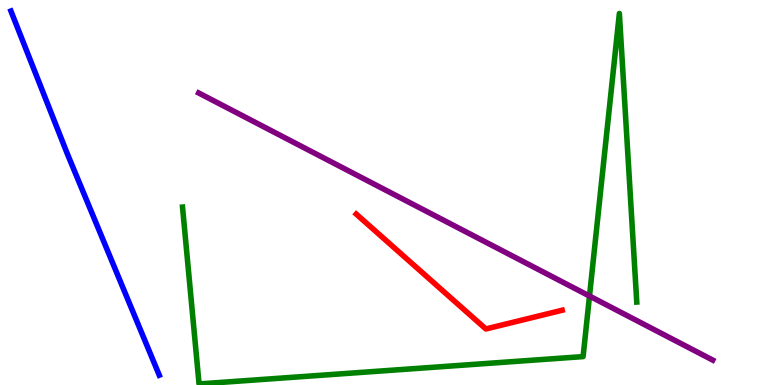[{'lines': ['blue', 'red'], 'intersections': []}, {'lines': ['green', 'red'], 'intersections': []}, {'lines': ['purple', 'red'], 'intersections': []}, {'lines': ['blue', 'green'], 'intersections': []}, {'lines': ['blue', 'purple'], 'intersections': []}, {'lines': ['green', 'purple'], 'intersections': [{'x': 7.61, 'y': 2.31}]}]